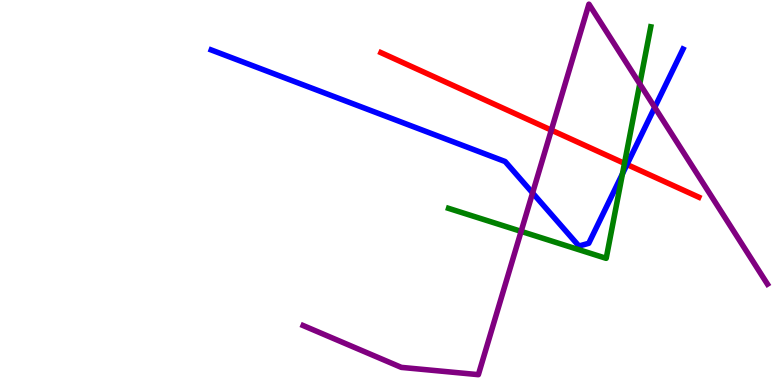[{'lines': ['blue', 'red'], 'intersections': [{'x': 8.09, 'y': 5.73}]}, {'lines': ['green', 'red'], 'intersections': [{'x': 8.06, 'y': 5.76}]}, {'lines': ['purple', 'red'], 'intersections': [{'x': 7.11, 'y': 6.62}]}, {'lines': ['blue', 'green'], 'intersections': [{'x': 8.03, 'y': 5.48}]}, {'lines': ['blue', 'purple'], 'intersections': [{'x': 6.87, 'y': 4.99}, {'x': 8.45, 'y': 7.21}]}, {'lines': ['green', 'purple'], 'intersections': [{'x': 6.72, 'y': 3.99}, {'x': 8.26, 'y': 7.82}]}]